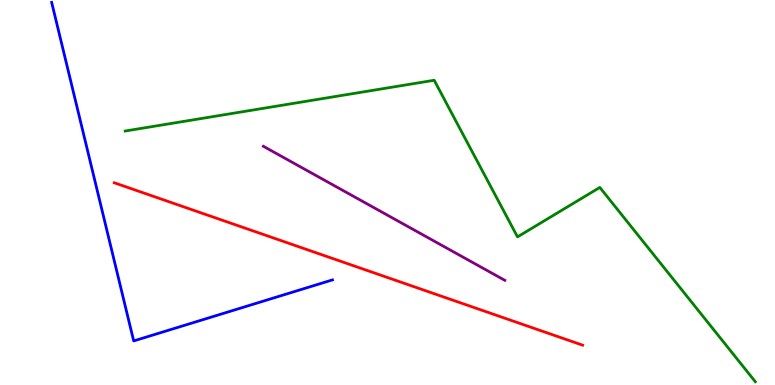[{'lines': ['blue', 'red'], 'intersections': []}, {'lines': ['green', 'red'], 'intersections': []}, {'lines': ['purple', 'red'], 'intersections': []}, {'lines': ['blue', 'green'], 'intersections': []}, {'lines': ['blue', 'purple'], 'intersections': []}, {'lines': ['green', 'purple'], 'intersections': []}]